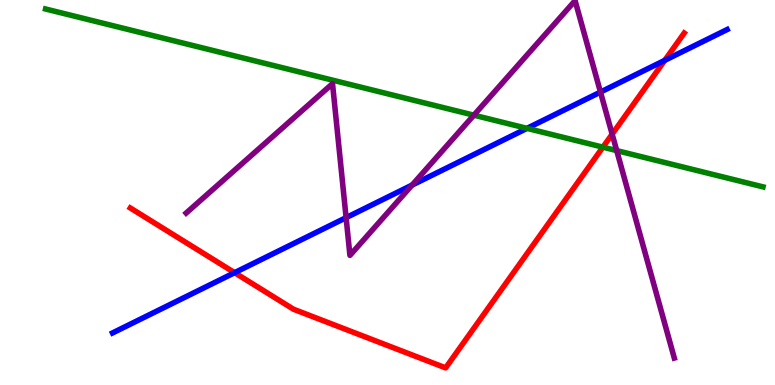[{'lines': ['blue', 'red'], 'intersections': [{'x': 3.03, 'y': 2.92}, {'x': 8.58, 'y': 8.43}]}, {'lines': ['green', 'red'], 'intersections': [{'x': 7.78, 'y': 6.18}]}, {'lines': ['purple', 'red'], 'intersections': [{'x': 7.9, 'y': 6.52}]}, {'lines': ['blue', 'green'], 'intersections': [{'x': 6.8, 'y': 6.67}]}, {'lines': ['blue', 'purple'], 'intersections': [{'x': 4.47, 'y': 4.35}, {'x': 5.32, 'y': 5.19}, {'x': 7.75, 'y': 7.61}]}, {'lines': ['green', 'purple'], 'intersections': [{'x': 6.11, 'y': 7.01}, {'x': 7.96, 'y': 6.09}]}]